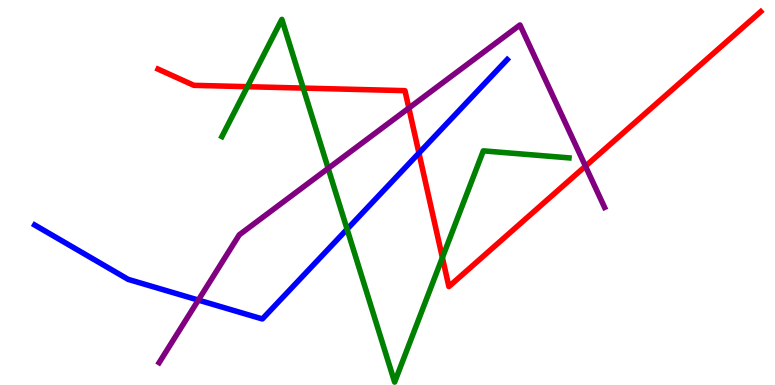[{'lines': ['blue', 'red'], 'intersections': [{'x': 5.41, 'y': 6.02}]}, {'lines': ['green', 'red'], 'intersections': [{'x': 3.19, 'y': 7.75}, {'x': 3.91, 'y': 7.71}, {'x': 5.71, 'y': 3.31}]}, {'lines': ['purple', 'red'], 'intersections': [{'x': 5.28, 'y': 7.19}, {'x': 7.55, 'y': 5.68}]}, {'lines': ['blue', 'green'], 'intersections': [{'x': 4.48, 'y': 4.05}]}, {'lines': ['blue', 'purple'], 'intersections': [{'x': 2.56, 'y': 2.21}]}, {'lines': ['green', 'purple'], 'intersections': [{'x': 4.23, 'y': 5.63}]}]